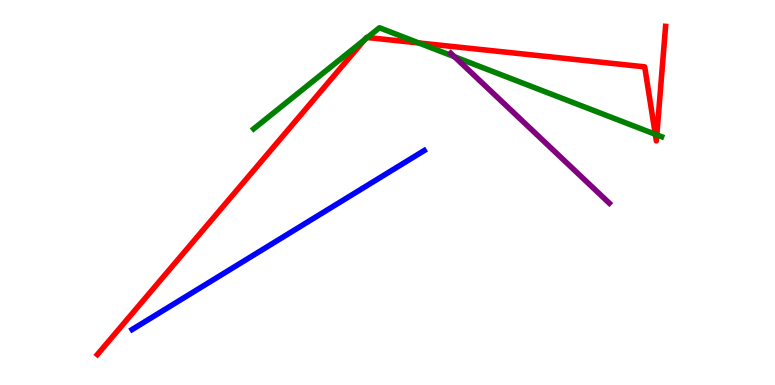[{'lines': ['blue', 'red'], 'intersections': []}, {'lines': ['green', 'red'], 'intersections': [{'x': 4.7, 'y': 8.97}, {'x': 4.74, 'y': 9.03}, {'x': 5.4, 'y': 8.88}, {'x': 8.46, 'y': 6.51}, {'x': 8.48, 'y': 6.5}]}, {'lines': ['purple', 'red'], 'intersections': []}, {'lines': ['blue', 'green'], 'intersections': []}, {'lines': ['blue', 'purple'], 'intersections': []}, {'lines': ['green', 'purple'], 'intersections': [{'x': 5.86, 'y': 8.53}]}]